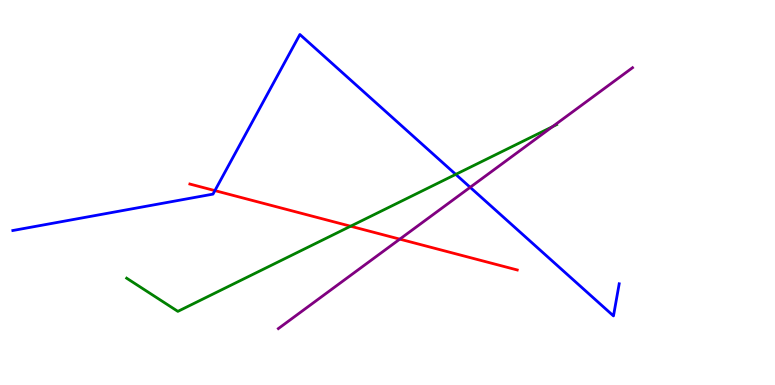[{'lines': ['blue', 'red'], 'intersections': [{'x': 2.77, 'y': 5.05}]}, {'lines': ['green', 'red'], 'intersections': [{'x': 4.52, 'y': 4.12}]}, {'lines': ['purple', 'red'], 'intersections': [{'x': 5.16, 'y': 3.79}]}, {'lines': ['blue', 'green'], 'intersections': [{'x': 5.88, 'y': 5.47}]}, {'lines': ['blue', 'purple'], 'intersections': [{'x': 6.07, 'y': 5.13}]}, {'lines': ['green', 'purple'], 'intersections': [{'x': 7.13, 'y': 6.71}]}]